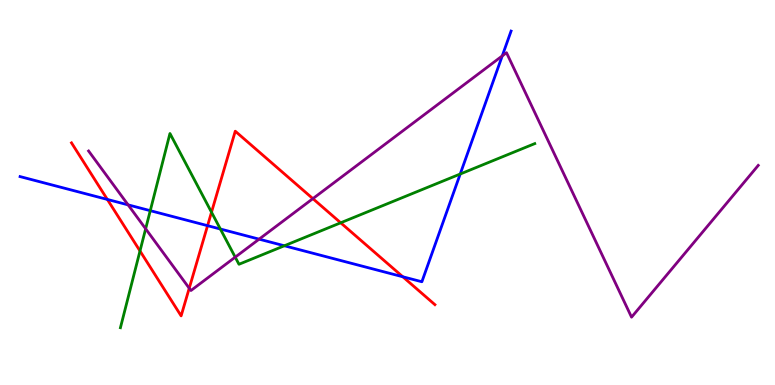[{'lines': ['blue', 'red'], 'intersections': [{'x': 1.39, 'y': 4.82}, {'x': 2.68, 'y': 4.14}, {'x': 5.2, 'y': 2.81}]}, {'lines': ['green', 'red'], 'intersections': [{'x': 1.81, 'y': 3.48}, {'x': 2.73, 'y': 4.49}, {'x': 4.4, 'y': 4.21}]}, {'lines': ['purple', 'red'], 'intersections': [{'x': 2.44, 'y': 2.51}, {'x': 4.04, 'y': 4.84}]}, {'lines': ['blue', 'green'], 'intersections': [{'x': 1.94, 'y': 4.53}, {'x': 2.84, 'y': 4.05}, {'x': 3.67, 'y': 3.62}, {'x': 5.94, 'y': 5.48}]}, {'lines': ['blue', 'purple'], 'intersections': [{'x': 1.65, 'y': 4.68}, {'x': 3.34, 'y': 3.79}, {'x': 6.48, 'y': 8.55}]}, {'lines': ['green', 'purple'], 'intersections': [{'x': 1.88, 'y': 4.06}, {'x': 3.04, 'y': 3.32}]}]